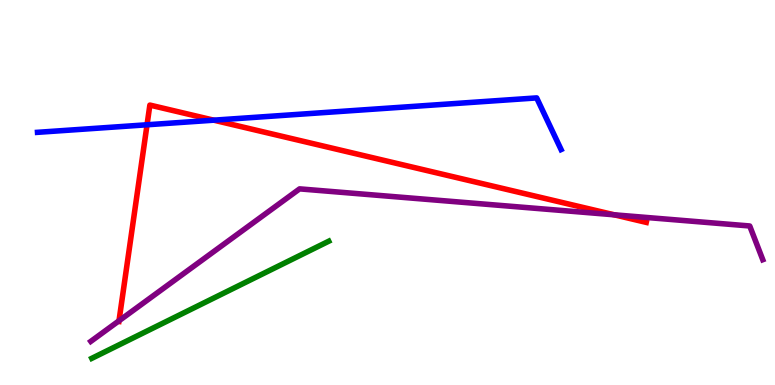[{'lines': ['blue', 'red'], 'intersections': [{'x': 1.9, 'y': 6.76}, {'x': 2.76, 'y': 6.88}]}, {'lines': ['green', 'red'], 'intersections': []}, {'lines': ['purple', 'red'], 'intersections': [{'x': 1.54, 'y': 1.67}, {'x': 7.93, 'y': 4.42}]}, {'lines': ['blue', 'green'], 'intersections': []}, {'lines': ['blue', 'purple'], 'intersections': []}, {'lines': ['green', 'purple'], 'intersections': []}]